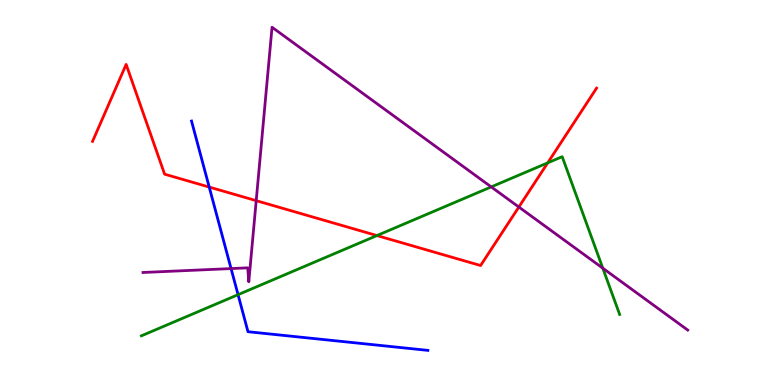[{'lines': ['blue', 'red'], 'intersections': [{'x': 2.7, 'y': 5.14}]}, {'lines': ['green', 'red'], 'intersections': [{'x': 4.86, 'y': 3.88}, {'x': 7.07, 'y': 5.77}]}, {'lines': ['purple', 'red'], 'intersections': [{'x': 3.31, 'y': 4.79}, {'x': 6.69, 'y': 4.62}]}, {'lines': ['blue', 'green'], 'intersections': [{'x': 3.07, 'y': 2.35}]}, {'lines': ['blue', 'purple'], 'intersections': [{'x': 2.98, 'y': 3.02}]}, {'lines': ['green', 'purple'], 'intersections': [{'x': 6.34, 'y': 5.15}, {'x': 7.78, 'y': 3.03}]}]